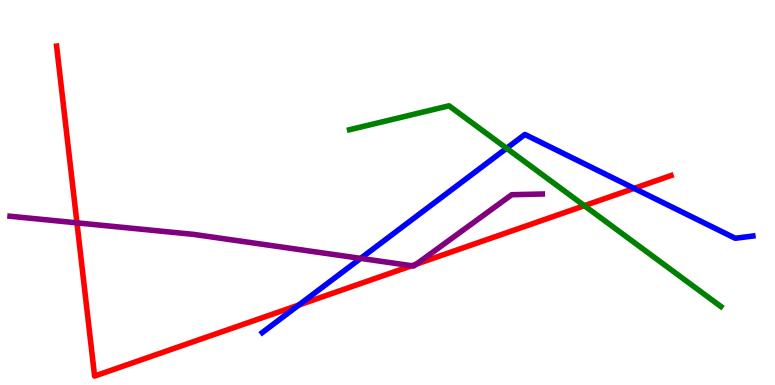[{'lines': ['blue', 'red'], 'intersections': [{'x': 3.86, 'y': 2.08}, {'x': 8.18, 'y': 5.11}]}, {'lines': ['green', 'red'], 'intersections': [{'x': 7.54, 'y': 4.66}]}, {'lines': ['purple', 'red'], 'intersections': [{'x': 0.993, 'y': 4.21}, {'x': 5.31, 'y': 3.1}, {'x': 5.37, 'y': 3.14}]}, {'lines': ['blue', 'green'], 'intersections': [{'x': 6.54, 'y': 6.15}]}, {'lines': ['blue', 'purple'], 'intersections': [{'x': 4.65, 'y': 3.29}]}, {'lines': ['green', 'purple'], 'intersections': []}]